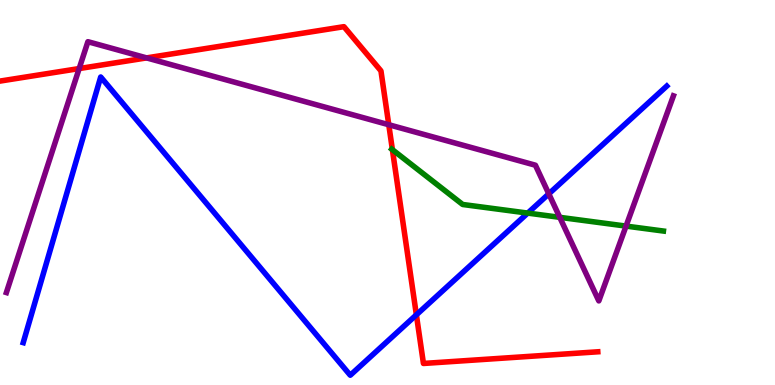[{'lines': ['blue', 'red'], 'intersections': [{'x': 5.37, 'y': 1.82}]}, {'lines': ['green', 'red'], 'intersections': [{'x': 5.06, 'y': 6.11}]}, {'lines': ['purple', 'red'], 'intersections': [{'x': 1.02, 'y': 8.22}, {'x': 1.89, 'y': 8.5}, {'x': 5.02, 'y': 6.76}]}, {'lines': ['blue', 'green'], 'intersections': [{'x': 6.81, 'y': 4.47}]}, {'lines': ['blue', 'purple'], 'intersections': [{'x': 7.08, 'y': 4.96}]}, {'lines': ['green', 'purple'], 'intersections': [{'x': 7.22, 'y': 4.36}, {'x': 8.08, 'y': 4.13}]}]